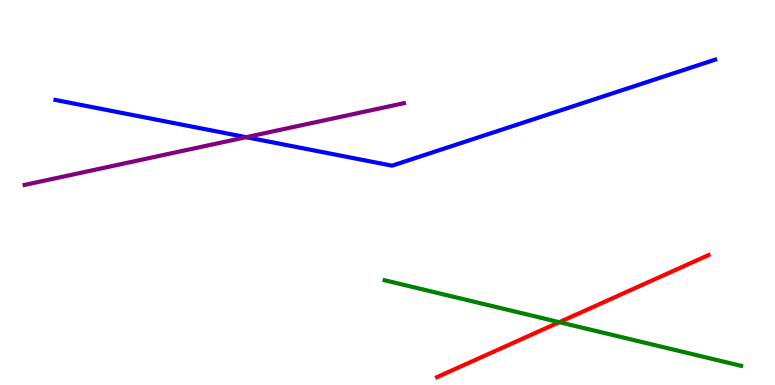[{'lines': ['blue', 'red'], 'intersections': []}, {'lines': ['green', 'red'], 'intersections': [{'x': 7.22, 'y': 1.63}]}, {'lines': ['purple', 'red'], 'intersections': []}, {'lines': ['blue', 'green'], 'intersections': []}, {'lines': ['blue', 'purple'], 'intersections': [{'x': 3.18, 'y': 6.44}]}, {'lines': ['green', 'purple'], 'intersections': []}]